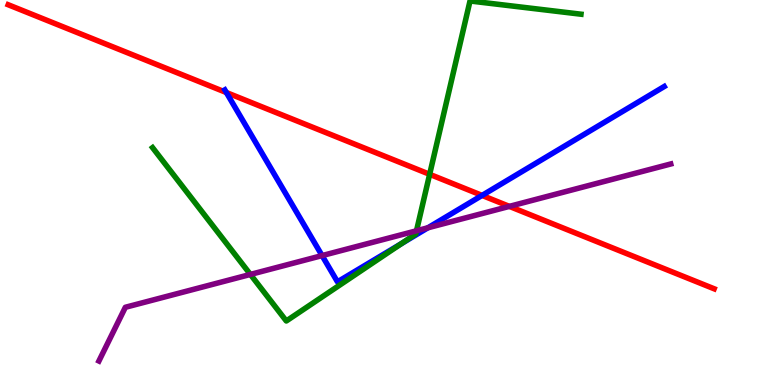[{'lines': ['blue', 'red'], 'intersections': [{'x': 2.92, 'y': 7.6}, {'x': 6.22, 'y': 4.92}]}, {'lines': ['green', 'red'], 'intersections': [{'x': 5.54, 'y': 5.47}]}, {'lines': ['purple', 'red'], 'intersections': [{'x': 6.57, 'y': 4.64}]}, {'lines': ['blue', 'green'], 'intersections': [{'x': 5.18, 'y': 3.67}]}, {'lines': ['blue', 'purple'], 'intersections': [{'x': 4.16, 'y': 3.36}, {'x': 5.52, 'y': 4.08}]}, {'lines': ['green', 'purple'], 'intersections': [{'x': 3.23, 'y': 2.87}, {'x': 5.37, 'y': 4.01}]}]